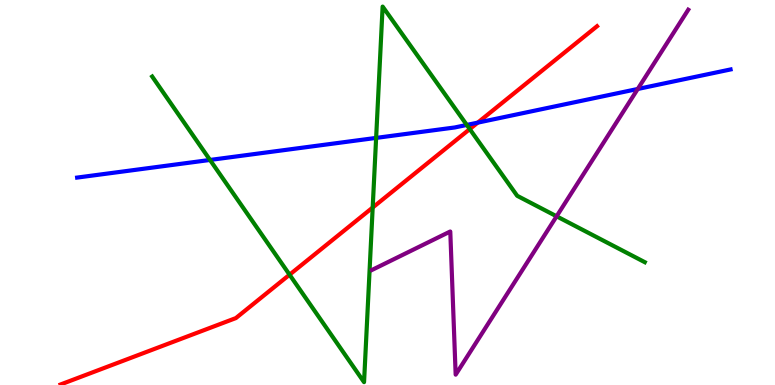[{'lines': ['blue', 'red'], 'intersections': [{'x': 6.16, 'y': 6.81}]}, {'lines': ['green', 'red'], 'intersections': [{'x': 3.74, 'y': 2.86}, {'x': 4.81, 'y': 4.61}, {'x': 6.06, 'y': 6.65}]}, {'lines': ['purple', 'red'], 'intersections': []}, {'lines': ['blue', 'green'], 'intersections': [{'x': 2.71, 'y': 5.85}, {'x': 4.85, 'y': 6.42}, {'x': 6.02, 'y': 6.75}]}, {'lines': ['blue', 'purple'], 'intersections': [{'x': 8.23, 'y': 7.69}]}, {'lines': ['green', 'purple'], 'intersections': [{'x': 7.18, 'y': 4.38}]}]